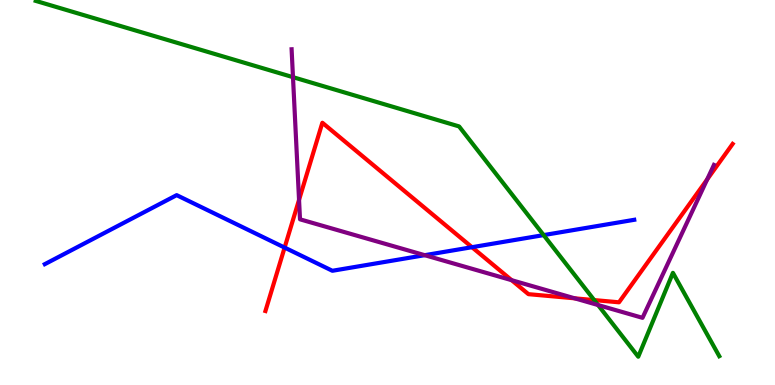[{'lines': ['blue', 'red'], 'intersections': [{'x': 3.67, 'y': 3.57}, {'x': 6.09, 'y': 3.58}]}, {'lines': ['green', 'red'], 'intersections': [{'x': 7.67, 'y': 2.21}]}, {'lines': ['purple', 'red'], 'intersections': [{'x': 3.86, 'y': 4.81}, {'x': 6.6, 'y': 2.72}, {'x': 7.42, 'y': 2.25}, {'x': 9.12, 'y': 5.34}]}, {'lines': ['blue', 'green'], 'intersections': [{'x': 7.01, 'y': 3.89}]}, {'lines': ['blue', 'purple'], 'intersections': [{'x': 5.48, 'y': 3.37}]}, {'lines': ['green', 'purple'], 'intersections': [{'x': 3.78, 'y': 8.0}, {'x': 7.72, 'y': 2.08}]}]